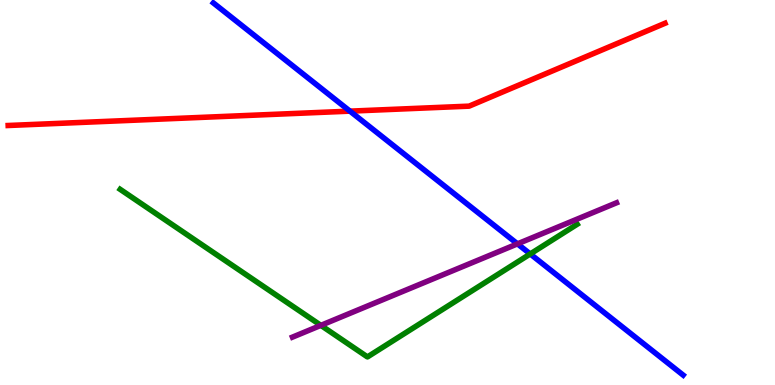[{'lines': ['blue', 'red'], 'intersections': [{'x': 4.52, 'y': 7.11}]}, {'lines': ['green', 'red'], 'intersections': []}, {'lines': ['purple', 'red'], 'intersections': []}, {'lines': ['blue', 'green'], 'intersections': [{'x': 6.84, 'y': 3.4}]}, {'lines': ['blue', 'purple'], 'intersections': [{'x': 6.68, 'y': 3.67}]}, {'lines': ['green', 'purple'], 'intersections': [{'x': 4.14, 'y': 1.55}]}]